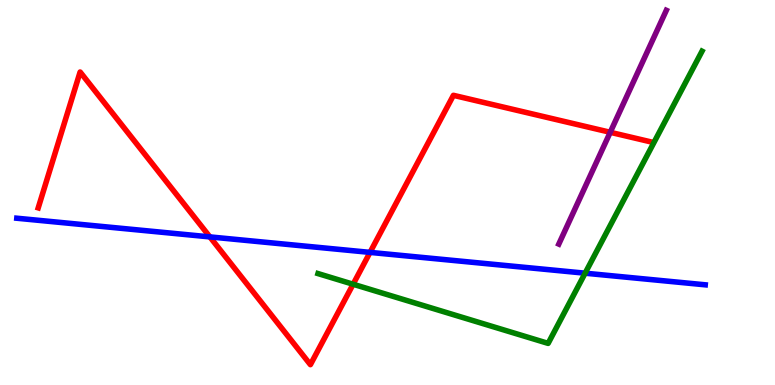[{'lines': ['blue', 'red'], 'intersections': [{'x': 2.71, 'y': 3.85}, {'x': 4.77, 'y': 3.44}]}, {'lines': ['green', 'red'], 'intersections': [{'x': 4.56, 'y': 2.62}]}, {'lines': ['purple', 'red'], 'intersections': [{'x': 7.87, 'y': 6.56}]}, {'lines': ['blue', 'green'], 'intersections': [{'x': 7.55, 'y': 2.9}]}, {'lines': ['blue', 'purple'], 'intersections': []}, {'lines': ['green', 'purple'], 'intersections': []}]